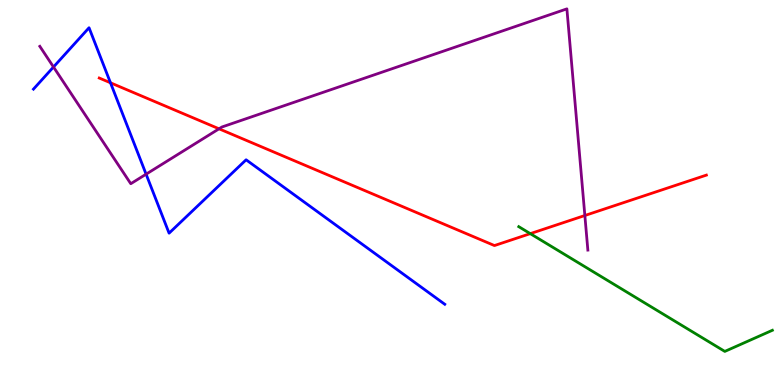[{'lines': ['blue', 'red'], 'intersections': [{'x': 1.43, 'y': 7.85}]}, {'lines': ['green', 'red'], 'intersections': [{'x': 6.84, 'y': 3.93}]}, {'lines': ['purple', 'red'], 'intersections': [{'x': 2.83, 'y': 6.65}, {'x': 7.55, 'y': 4.4}]}, {'lines': ['blue', 'green'], 'intersections': []}, {'lines': ['blue', 'purple'], 'intersections': [{'x': 0.69, 'y': 8.26}, {'x': 1.89, 'y': 5.48}]}, {'lines': ['green', 'purple'], 'intersections': []}]